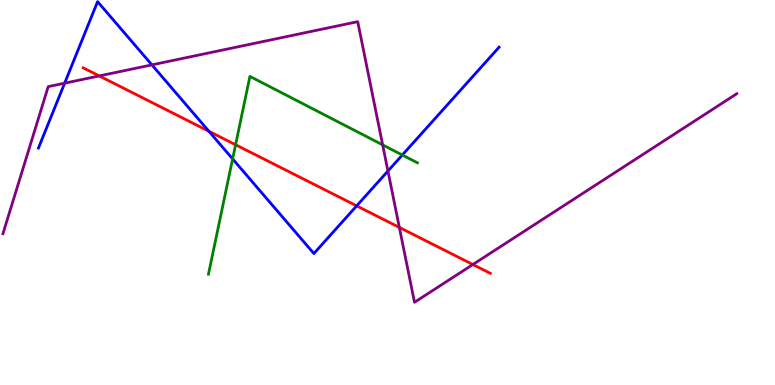[{'lines': ['blue', 'red'], 'intersections': [{'x': 2.7, 'y': 6.59}, {'x': 4.6, 'y': 4.65}]}, {'lines': ['green', 'red'], 'intersections': [{'x': 3.04, 'y': 6.24}]}, {'lines': ['purple', 'red'], 'intersections': [{'x': 1.28, 'y': 8.03}, {'x': 5.15, 'y': 4.09}, {'x': 6.1, 'y': 3.13}]}, {'lines': ['blue', 'green'], 'intersections': [{'x': 3.0, 'y': 5.87}, {'x': 5.19, 'y': 5.97}]}, {'lines': ['blue', 'purple'], 'intersections': [{'x': 0.834, 'y': 7.84}, {'x': 1.96, 'y': 8.31}, {'x': 5.01, 'y': 5.56}]}, {'lines': ['green', 'purple'], 'intersections': [{'x': 4.94, 'y': 6.24}]}]